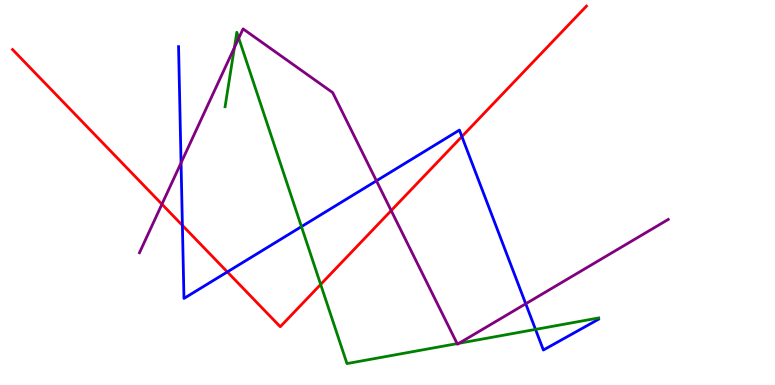[{'lines': ['blue', 'red'], 'intersections': [{'x': 2.35, 'y': 4.15}, {'x': 2.93, 'y': 2.94}, {'x': 5.96, 'y': 6.45}]}, {'lines': ['green', 'red'], 'intersections': [{'x': 4.14, 'y': 2.61}]}, {'lines': ['purple', 'red'], 'intersections': [{'x': 2.09, 'y': 4.7}, {'x': 5.05, 'y': 4.53}]}, {'lines': ['blue', 'green'], 'intersections': [{'x': 3.89, 'y': 4.11}, {'x': 6.91, 'y': 1.44}]}, {'lines': ['blue', 'purple'], 'intersections': [{'x': 2.34, 'y': 5.77}, {'x': 4.86, 'y': 5.3}, {'x': 6.78, 'y': 2.11}]}, {'lines': ['green', 'purple'], 'intersections': [{'x': 3.02, 'y': 8.76}, {'x': 3.08, 'y': 9.01}, {'x': 5.9, 'y': 1.07}, {'x': 5.92, 'y': 1.08}]}]